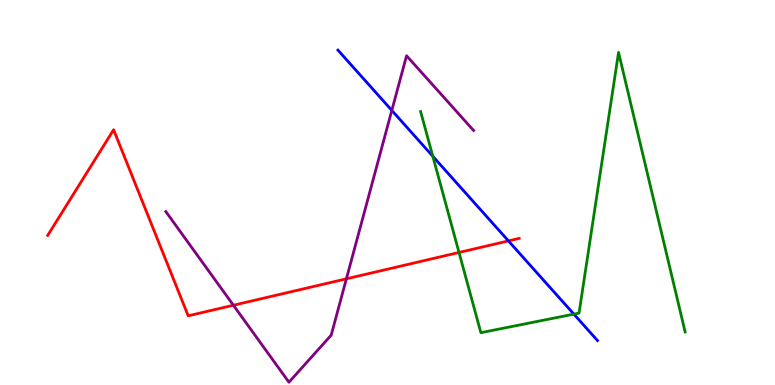[{'lines': ['blue', 'red'], 'intersections': [{'x': 6.56, 'y': 3.74}]}, {'lines': ['green', 'red'], 'intersections': [{'x': 5.92, 'y': 3.44}]}, {'lines': ['purple', 'red'], 'intersections': [{'x': 3.01, 'y': 2.07}, {'x': 4.47, 'y': 2.76}]}, {'lines': ['blue', 'green'], 'intersections': [{'x': 5.58, 'y': 5.94}, {'x': 7.4, 'y': 1.84}]}, {'lines': ['blue', 'purple'], 'intersections': [{'x': 5.06, 'y': 7.13}]}, {'lines': ['green', 'purple'], 'intersections': []}]